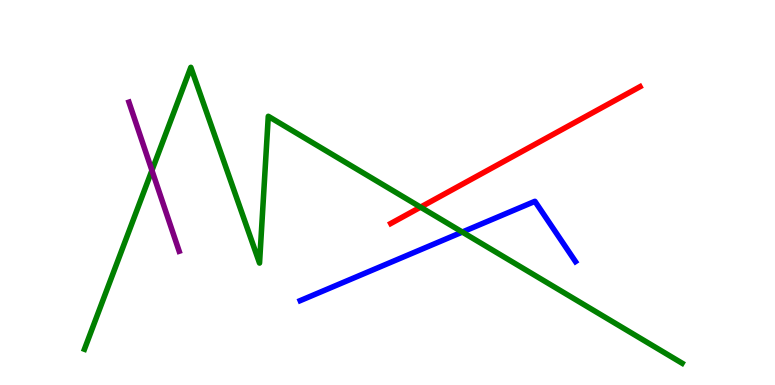[{'lines': ['blue', 'red'], 'intersections': []}, {'lines': ['green', 'red'], 'intersections': [{'x': 5.43, 'y': 4.62}]}, {'lines': ['purple', 'red'], 'intersections': []}, {'lines': ['blue', 'green'], 'intersections': [{'x': 5.97, 'y': 3.97}]}, {'lines': ['blue', 'purple'], 'intersections': []}, {'lines': ['green', 'purple'], 'intersections': [{'x': 1.96, 'y': 5.57}]}]